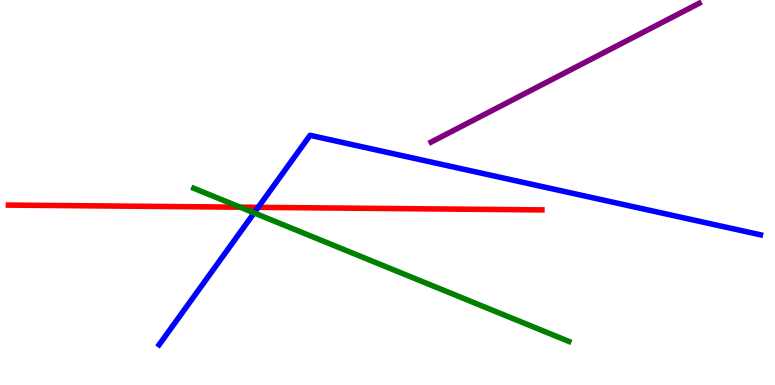[{'lines': ['blue', 'red'], 'intersections': [{'x': 3.33, 'y': 4.61}]}, {'lines': ['green', 'red'], 'intersections': [{'x': 3.1, 'y': 4.62}]}, {'lines': ['purple', 'red'], 'intersections': []}, {'lines': ['blue', 'green'], 'intersections': [{'x': 3.28, 'y': 4.47}]}, {'lines': ['blue', 'purple'], 'intersections': []}, {'lines': ['green', 'purple'], 'intersections': []}]